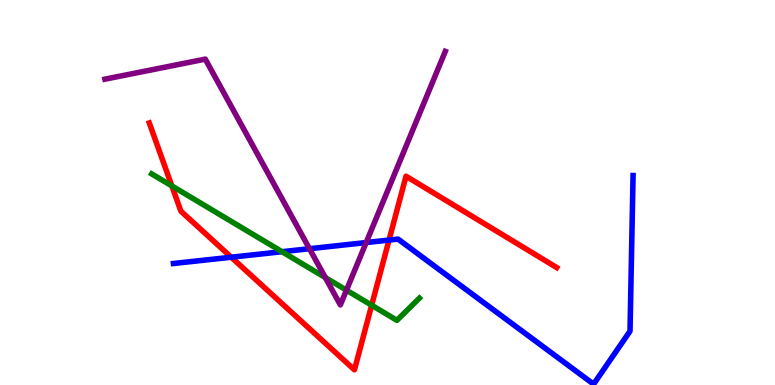[{'lines': ['blue', 'red'], 'intersections': [{'x': 2.98, 'y': 3.32}, {'x': 5.02, 'y': 3.76}]}, {'lines': ['green', 'red'], 'intersections': [{'x': 2.22, 'y': 5.17}, {'x': 4.8, 'y': 2.07}]}, {'lines': ['purple', 'red'], 'intersections': []}, {'lines': ['blue', 'green'], 'intersections': [{'x': 3.64, 'y': 3.46}]}, {'lines': ['blue', 'purple'], 'intersections': [{'x': 3.99, 'y': 3.54}, {'x': 4.72, 'y': 3.7}]}, {'lines': ['green', 'purple'], 'intersections': [{'x': 4.2, 'y': 2.79}, {'x': 4.47, 'y': 2.46}]}]